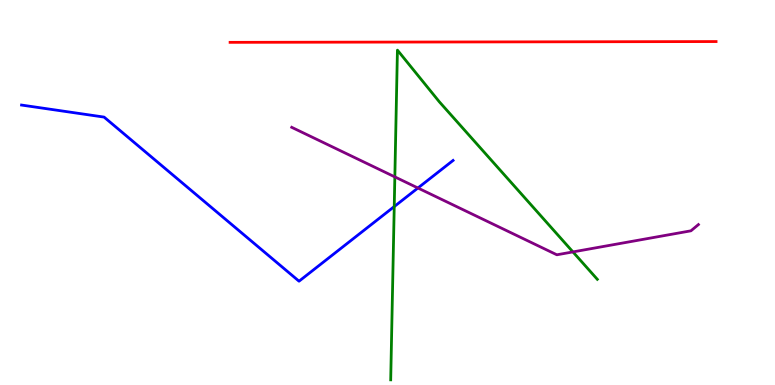[{'lines': ['blue', 'red'], 'intersections': []}, {'lines': ['green', 'red'], 'intersections': []}, {'lines': ['purple', 'red'], 'intersections': []}, {'lines': ['blue', 'green'], 'intersections': [{'x': 5.09, 'y': 4.63}]}, {'lines': ['blue', 'purple'], 'intersections': [{'x': 5.39, 'y': 5.12}]}, {'lines': ['green', 'purple'], 'intersections': [{'x': 5.09, 'y': 5.41}, {'x': 7.39, 'y': 3.46}]}]